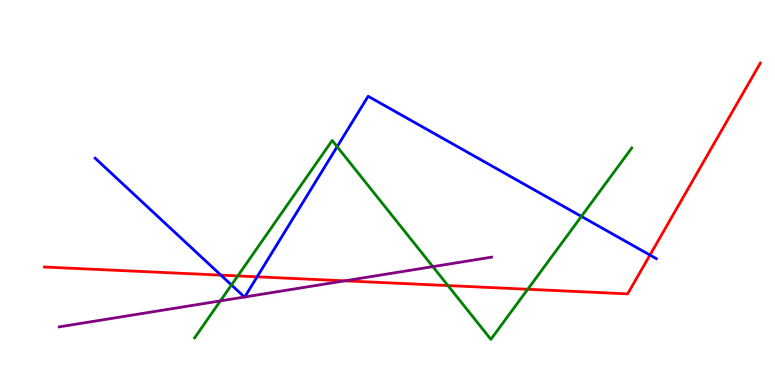[{'lines': ['blue', 'red'], 'intersections': [{'x': 2.85, 'y': 2.85}, {'x': 3.32, 'y': 2.81}, {'x': 8.39, 'y': 3.38}]}, {'lines': ['green', 'red'], 'intersections': [{'x': 3.07, 'y': 2.83}, {'x': 5.78, 'y': 2.58}, {'x': 6.81, 'y': 2.49}]}, {'lines': ['purple', 'red'], 'intersections': [{'x': 4.45, 'y': 2.71}]}, {'lines': ['blue', 'green'], 'intersections': [{'x': 2.99, 'y': 2.6}, {'x': 4.35, 'y': 6.19}, {'x': 7.5, 'y': 4.38}]}, {'lines': ['blue', 'purple'], 'intersections': [{'x': 3.15, 'y': 2.29}, {'x': 3.16, 'y': 2.29}]}, {'lines': ['green', 'purple'], 'intersections': [{'x': 2.84, 'y': 2.18}, {'x': 5.59, 'y': 3.07}]}]